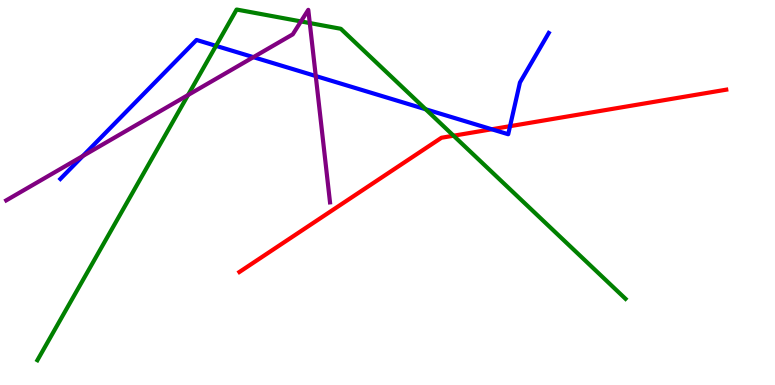[{'lines': ['blue', 'red'], 'intersections': [{'x': 6.35, 'y': 6.64}, {'x': 6.58, 'y': 6.72}]}, {'lines': ['green', 'red'], 'intersections': [{'x': 5.85, 'y': 6.48}]}, {'lines': ['purple', 'red'], 'intersections': []}, {'lines': ['blue', 'green'], 'intersections': [{'x': 2.79, 'y': 8.81}, {'x': 5.49, 'y': 7.16}]}, {'lines': ['blue', 'purple'], 'intersections': [{'x': 1.07, 'y': 5.95}, {'x': 3.27, 'y': 8.52}, {'x': 4.07, 'y': 8.03}]}, {'lines': ['green', 'purple'], 'intersections': [{'x': 2.43, 'y': 7.53}, {'x': 3.88, 'y': 9.44}, {'x': 4.0, 'y': 9.4}]}]